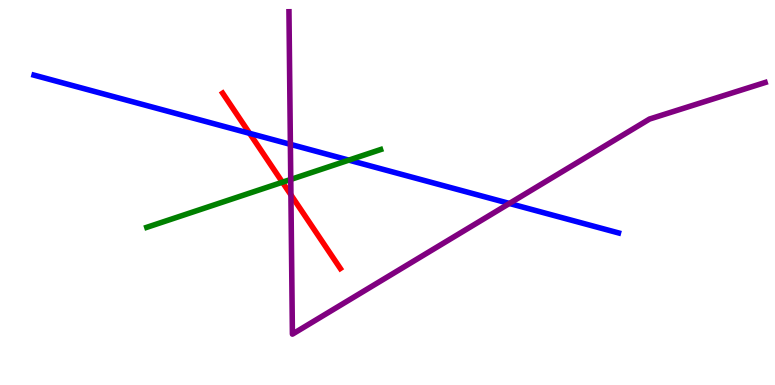[{'lines': ['blue', 'red'], 'intersections': [{'x': 3.22, 'y': 6.54}]}, {'lines': ['green', 'red'], 'intersections': [{'x': 3.64, 'y': 5.27}]}, {'lines': ['purple', 'red'], 'intersections': [{'x': 3.75, 'y': 4.94}]}, {'lines': ['blue', 'green'], 'intersections': [{'x': 4.5, 'y': 5.84}]}, {'lines': ['blue', 'purple'], 'intersections': [{'x': 3.75, 'y': 6.25}, {'x': 6.57, 'y': 4.72}]}, {'lines': ['green', 'purple'], 'intersections': [{'x': 3.75, 'y': 5.34}]}]